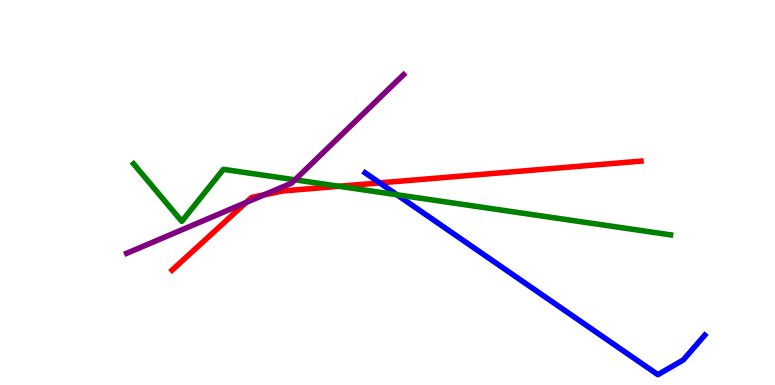[{'lines': ['blue', 'red'], 'intersections': [{'x': 4.9, 'y': 5.25}]}, {'lines': ['green', 'red'], 'intersections': [{'x': 4.37, 'y': 5.16}]}, {'lines': ['purple', 'red'], 'intersections': [{'x': 3.17, 'y': 4.74}, {'x': 3.41, 'y': 4.94}]}, {'lines': ['blue', 'green'], 'intersections': [{'x': 5.12, 'y': 4.94}]}, {'lines': ['blue', 'purple'], 'intersections': []}, {'lines': ['green', 'purple'], 'intersections': [{'x': 3.81, 'y': 5.33}]}]